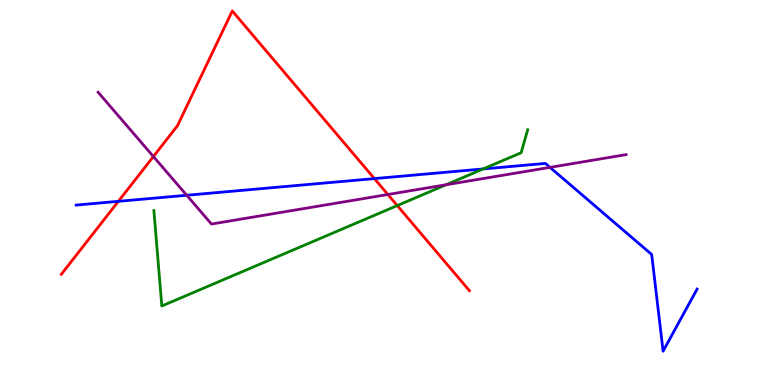[{'lines': ['blue', 'red'], 'intersections': [{'x': 1.53, 'y': 4.77}, {'x': 4.83, 'y': 5.36}]}, {'lines': ['green', 'red'], 'intersections': [{'x': 5.13, 'y': 4.66}]}, {'lines': ['purple', 'red'], 'intersections': [{'x': 1.98, 'y': 5.93}, {'x': 5.0, 'y': 4.95}]}, {'lines': ['blue', 'green'], 'intersections': [{'x': 6.23, 'y': 5.61}]}, {'lines': ['blue', 'purple'], 'intersections': [{'x': 2.41, 'y': 4.93}, {'x': 7.1, 'y': 5.65}]}, {'lines': ['green', 'purple'], 'intersections': [{'x': 5.76, 'y': 5.2}]}]